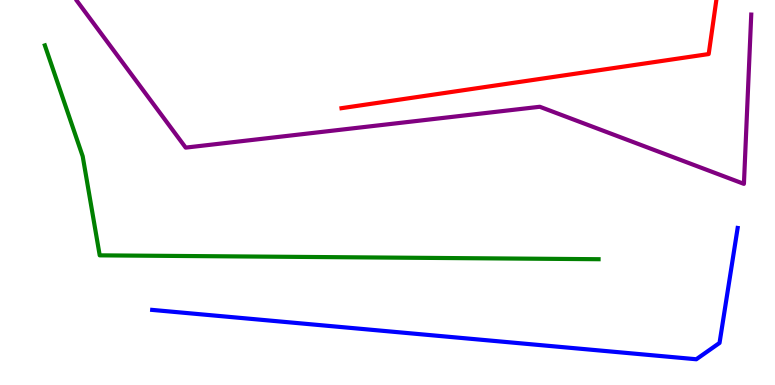[{'lines': ['blue', 'red'], 'intersections': []}, {'lines': ['green', 'red'], 'intersections': []}, {'lines': ['purple', 'red'], 'intersections': []}, {'lines': ['blue', 'green'], 'intersections': []}, {'lines': ['blue', 'purple'], 'intersections': []}, {'lines': ['green', 'purple'], 'intersections': []}]